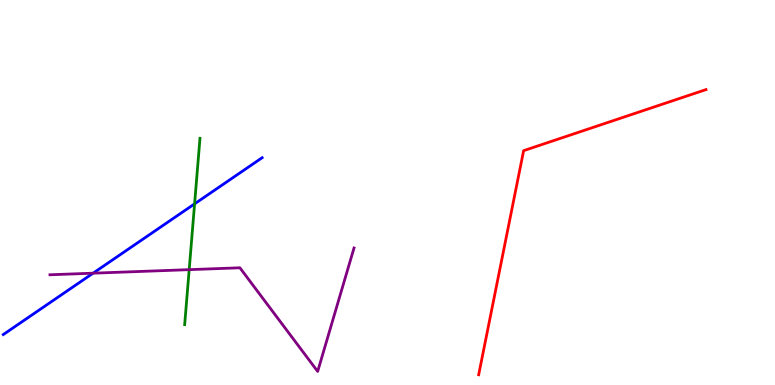[{'lines': ['blue', 'red'], 'intersections': []}, {'lines': ['green', 'red'], 'intersections': []}, {'lines': ['purple', 'red'], 'intersections': []}, {'lines': ['blue', 'green'], 'intersections': [{'x': 2.51, 'y': 4.7}]}, {'lines': ['blue', 'purple'], 'intersections': [{'x': 1.2, 'y': 2.9}]}, {'lines': ['green', 'purple'], 'intersections': [{'x': 2.44, 'y': 3.0}]}]